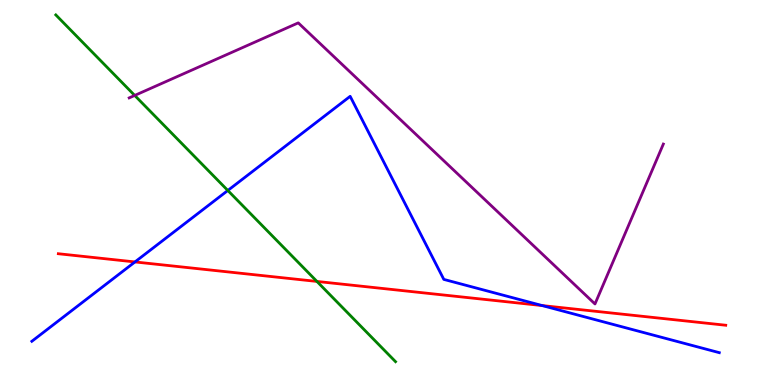[{'lines': ['blue', 'red'], 'intersections': [{'x': 1.74, 'y': 3.2}, {'x': 7.0, 'y': 2.06}]}, {'lines': ['green', 'red'], 'intersections': [{'x': 4.09, 'y': 2.69}]}, {'lines': ['purple', 'red'], 'intersections': []}, {'lines': ['blue', 'green'], 'intersections': [{'x': 2.94, 'y': 5.05}]}, {'lines': ['blue', 'purple'], 'intersections': []}, {'lines': ['green', 'purple'], 'intersections': [{'x': 1.74, 'y': 7.52}]}]